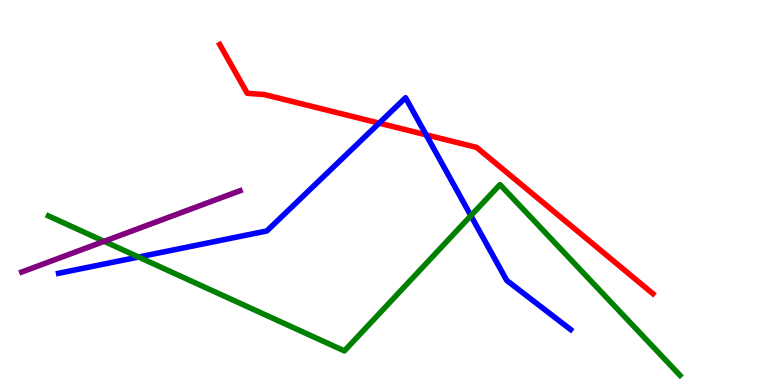[{'lines': ['blue', 'red'], 'intersections': [{'x': 4.89, 'y': 6.8}, {'x': 5.5, 'y': 6.5}]}, {'lines': ['green', 'red'], 'intersections': []}, {'lines': ['purple', 'red'], 'intersections': []}, {'lines': ['blue', 'green'], 'intersections': [{'x': 1.79, 'y': 3.32}, {'x': 6.08, 'y': 4.4}]}, {'lines': ['blue', 'purple'], 'intersections': []}, {'lines': ['green', 'purple'], 'intersections': [{'x': 1.34, 'y': 3.73}]}]